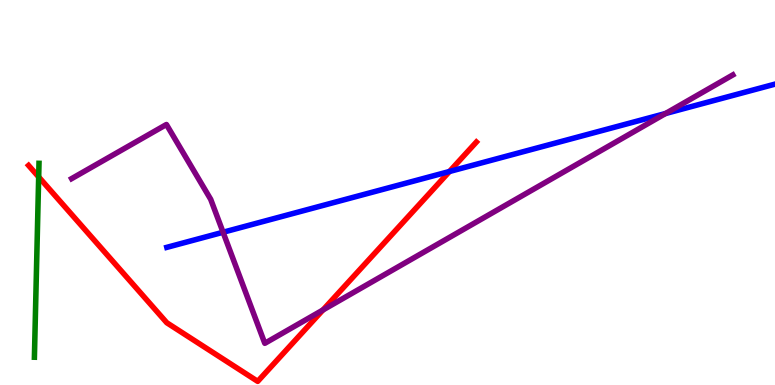[{'lines': ['blue', 'red'], 'intersections': [{'x': 5.8, 'y': 5.55}]}, {'lines': ['green', 'red'], 'intersections': [{'x': 0.499, 'y': 5.4}]}, {'lines': ['purple', 'red'], 'intersections': [{'x': 4.17, 'y': 1.95}]}, {'lines': ['blue', 'green'], 'intersections': []}, {'lines': ['blue', 'purple'], 'intersections': [{'x': 2.88, 'y': 3.97}, {'x': 8.59, 'y': 7.05}]}, {'lines': ['green', 'purple'], 'intersections': []}]